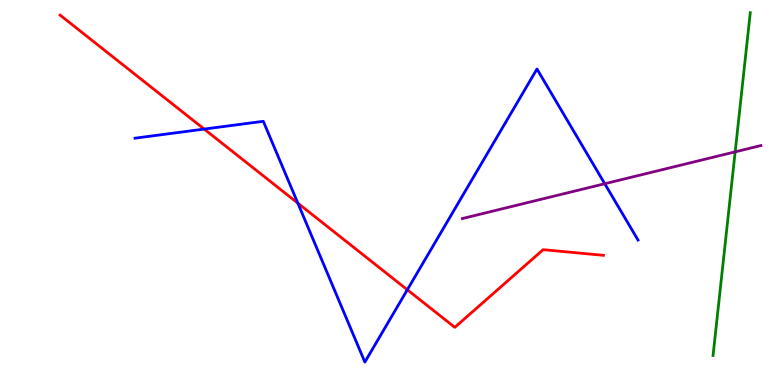[{'lines': ['blue', 'red'], 'intersections': [{'x': 2.63, 'y': 6.65}, {'x': 3.84, 'y': 4.72}, {'x': 5.26, 'y': 2.47}]}, {'lines': ['green', 'red'], 'intersections': []}, {'lines': ['purple', 'red'], 'intersections': []}, {'lines': ['blue', 'green'], 'intersections': []}, {'lines': ['blue', 'purple'], 'intersections': [{'x': 7.8, 'y': 5.23}]}, {'lines': ['green', 'purple'], 'intersections': [{'x': 9.49, 'y': 6.06}]}]